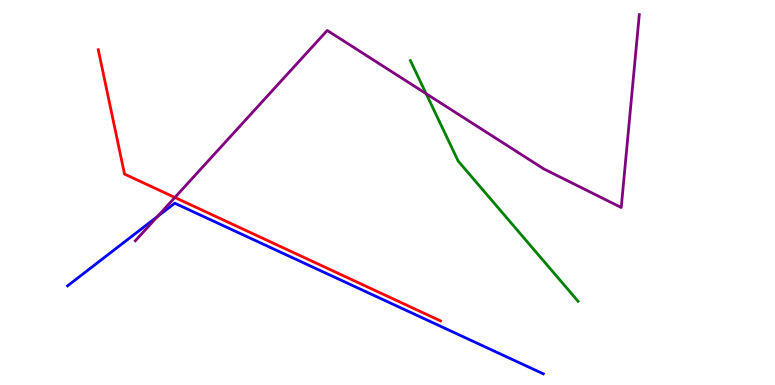[{'lines': ['blue', 'red'], 'intersections': []}, {'lines': ['green', 'red'], 'intersections': []}, {'lines': ['purple', 'red'], 'intersections': [{'x': 2.26, 'y': 4.87}]}, {'lines': ['blue', 'green'], 'intersections': []}, {'lines': ['blue', 'purple'], 'intersections': [{'x': 2.03, 'y': 4.38}]}, {'lines': ['green', 'purple'], 'intersections': [{'x': 5.5, 'y': 7.57}]}]